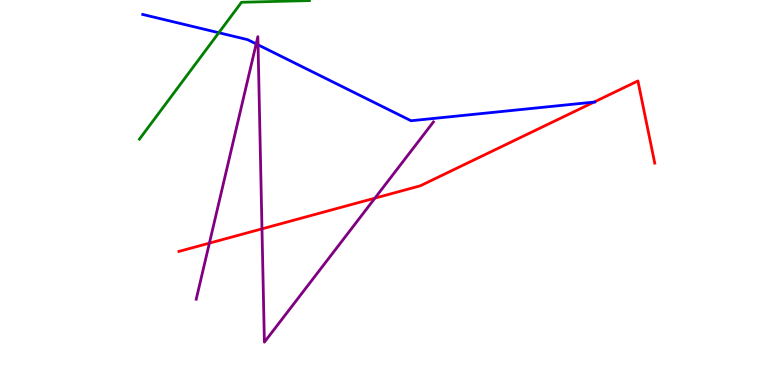[{'lines': ['blue', 'red'], 'intersections': [{'x': 7.67, 'y': 7.35}]}, {'lines': ['green', 'red'], 'intersections': []}, {'lines': ['purple', 'red'], 'intersections': [{'x': 2.7, 'y': 3.68}, {'x': 3.38, 'y': 4.06}, {'x': 4.84, 'y': 4.85}]}, {'lines': ['blue', 'green'], 'intersections': [{'x': 2.82, 'y': 9.15}]}, {'lines': ['blue', 'purple'], 'intersections': [{'x': 3.31, 'y': 8.86}, {'x': 3.33, 'y': 8.84}]}, {'lines': ['green', 'purple'], 'intersections': []}]